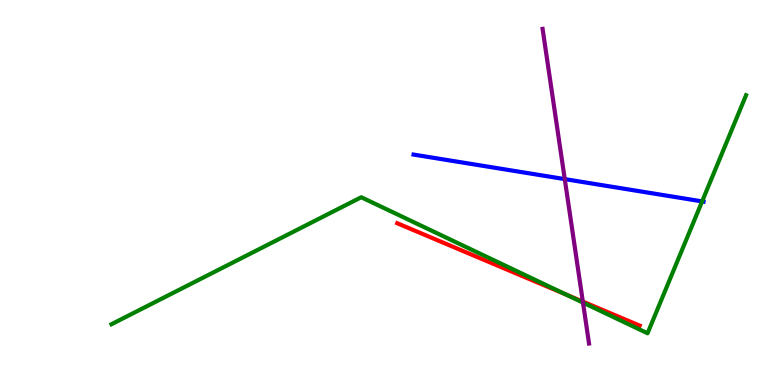[{'lines': ['blue', 'red'], 'intersections': []}, {'lines': ['green', 'red'], 'intersections': [{'x': 7.3, 'y': 2.36}]}, {'lines': ['purple', 'red'], 'intersections': [{'x': 7.52, 'y': 2.17}]}, {'lines': ['blue', 'green'], 'intersections': [{'x': 9.06, 'y': 4.77}]}, {'lines': ['blue', 'purple'], 'intersections': [{'x': 7.29, 'y': 5.35}]}, {'lines': ['green', 'purple'], 'intersections': [{'x': 7.52, 'y': 2.14}]}]